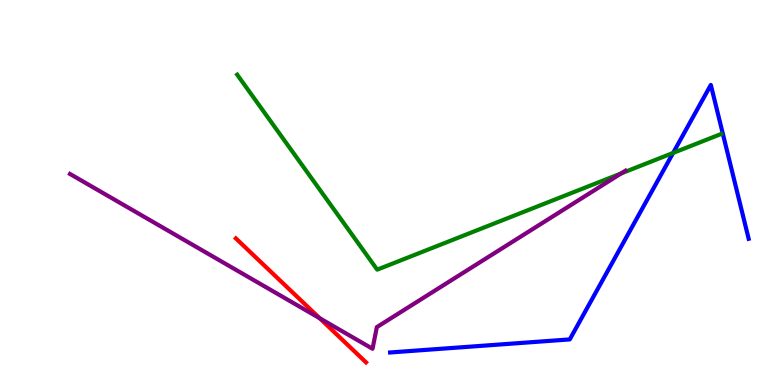[{'lines': ['blue', 'red'], 'intersections': []}, {'lines': ['green', 'red'], 'intersections': []}, {'lines': ['purple', 'red'], 'intersections': [{'x': 4.13, 'y': 1.73}]}, {'lines': ['blue', 'green'], 'intersections': [{'x': 8.69, 'y': 6.03}]}, {'lines': ['blue', 'purple'], 'intersections': []}, {'lines': ['green', 'purple'], 'intersections': [{'x': 8.01, 'y': 5.5}]}]